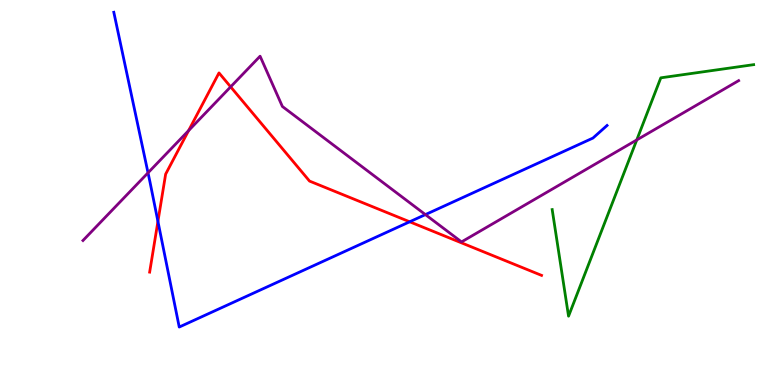[{'lines': ['blue', 'red'], 'intersections': [{'x': 2.04, 'y': 4.25}, {'x': 5.29, 'y': 4.24}]}, {'lines': ['green', 'red'], 'intersections': []}, {'lines': ['purple', 'red'], 'intersections': [{'x': 2.43, 'y': 6.61}, {'x': 2.98, 'y': 7.74}]}, {'lines': ['blue', 'green'], 'intersections': []}, {'lines': ['blue', 'purple'], 'intersections': [{'x': 1.91, 'y': 5.51}, {'x': 5.49, 'y': 4.43}]}, {'lines': ['green', 'purple'], 'intersections': [{'x': 8.22, 'y': 6.37}]}]